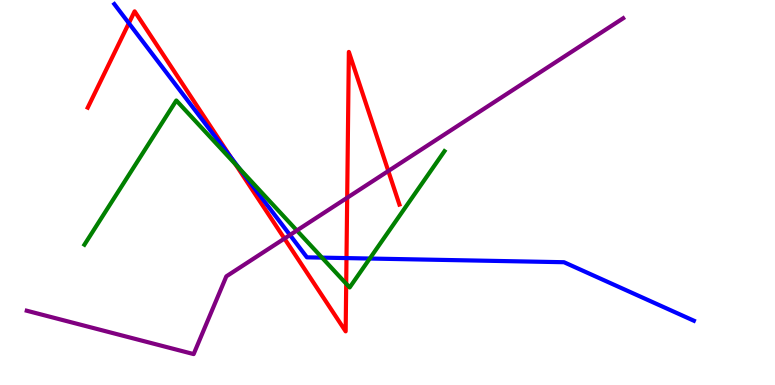[{'lines': ['blue', 'red'], 'intersections': [{'x': 1.66, 'y': 9.4}, {'x': 2.98, 'y': 5.91}, {'x': 4.47, 'y': 3.3}]}, {'lines': ['green', 'red'], 'intersections': [{'x': 3.04, 'y': 5.73}, {'x': 4.47, 'y': 2.63}]}, {'lines': ['purple', 'red'], 'intersections': [{'x': 3.67, 'y': 3.8}, {'x': 4.48, 'y': 4.86}, {'x': 5.01, 'y': 5.56}]}, {'lines': ['blue', 'green'], 'intersections': [{'x': 3.09, 'y': 5.62}, {'x': 4.15, 'y': 3.31}, {'x': 4.77, 'y': 3.28}]}, {'lines': ['blue', 'purple'], 'intersections': [{'x': 3.74, 'y': 3.9}]}, {'lines': ['green', 'purple'], 'intersections': [{'x': 3.83, 'y': 4.01}]}]